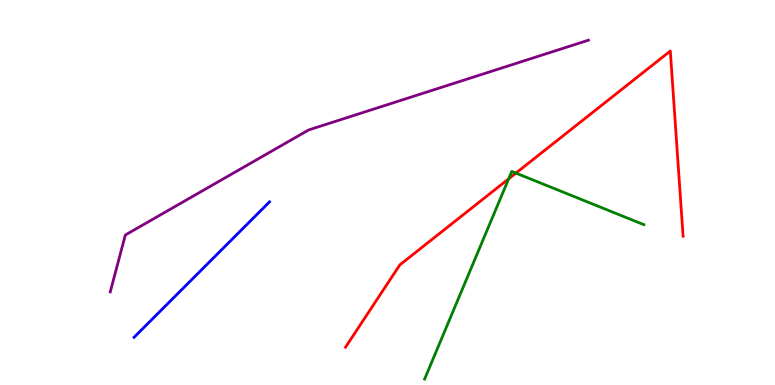[{'lines': ['blue', 'red'], 'intersections': []}, {'lines': ['green', 'red'], 'intersections': [{'x': 6.56, 'y': 5.36}, {'x': 6.66, 'y': 5.5}]}, {'lines': ['purple', 'red'], 'intersections': []}, {'lines': ['blue', 'green'], 'intersections': []}, {'lines': ['blue', 'purple'], 'intersections': []}, {'lines': ['green', 'purple'], 'intersections': []}]